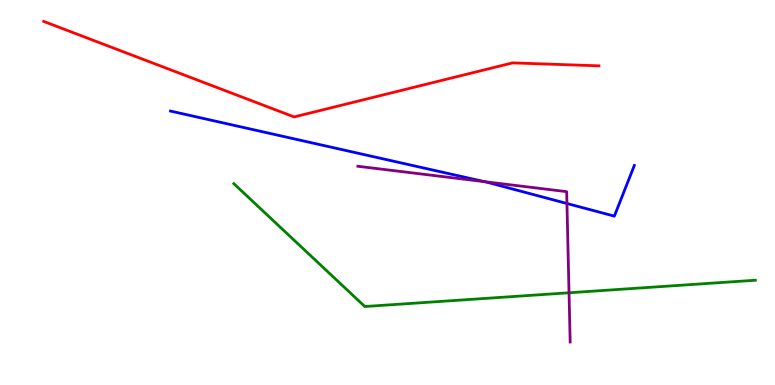[{'lines': ['blue', 'red'], 'intersections': []}, {'lines': ['green', 'red'], 'intersections': []}, {'lines': ['purple', 'red'], 'intersections': []}, {'lines': ['blue', 'green'], 'intersections': []}, {'lines': ['blue', 'purple'], 'intersections': [{'x': 6.25, 'y': 5.28}, {'x': 7.32, 'y': 4.71}]}, {'lines': ['green', 'purple'], 'intersections': [{'x': 7.34, 'y': 2.4}]}]